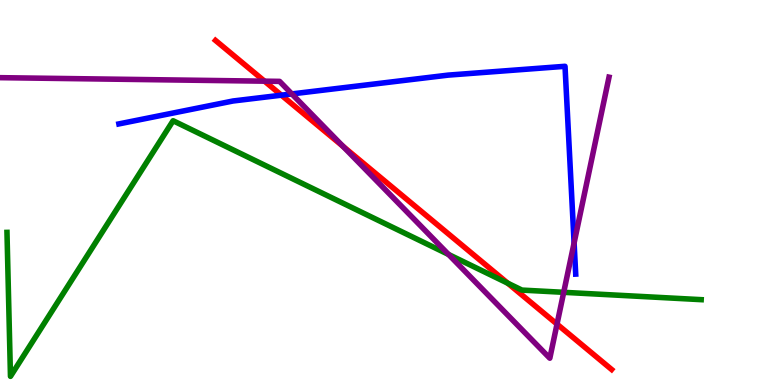[{'lines': ['blue', 'red'], 'intersections': [{'x': 3.63, 'y': 7.53}]}, {'lines': ['green', 'red'], 'intersections': [{'x': 6.55, 'y': 2.64}]}, {'lines': ['purple', 'red'], 'intersections': [{'x': 3.41, 'y': 7.89}, {'x': 4.43, 'y': 6.2}, {'x': 7.19, 'y': 1.58}]}, {'lines': ['blue', 'green'], 'intersections': []}, {'lines': ['blue', 'purple'], 'intersections': [{'x': 3.77, 'y': 7.56}, {'x': 7.41, 'y': 3.69}]}, {'lines': ['green', 'purple'], 'intersections': [{'x': 5.79, 'y': 3.39}, {'x': 7.27, 'y': 2.41}]}]